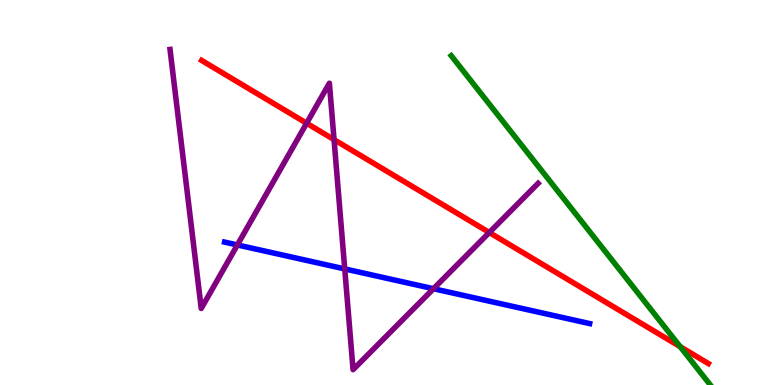[{'lines': ['blue', 'red'], 'intersections': []}, {'lines': ['green', 'red'], 'intersections': [{'x': 8.78, 'y': 0.995}]}, {'lines': ['purple', 'red'], 'intersections': [{'x': 3.96, 'y': 6.8}, {'x': 4.31, 'y': 6.37}, {'x': 6.31, 'y': 3.96}]}, {'lines': ['blue', 'green'], 'intersections': []}, {'lines': ['blue', 'purple'], 'intersections': [{'x': 3.06, 'y': 3.64}, {'x': 4.45, 'y': 3.02}, {'x': 5.59, 'y': 2.5}]}, {'lines': ['green', 'purple'], 'intersections': []}]